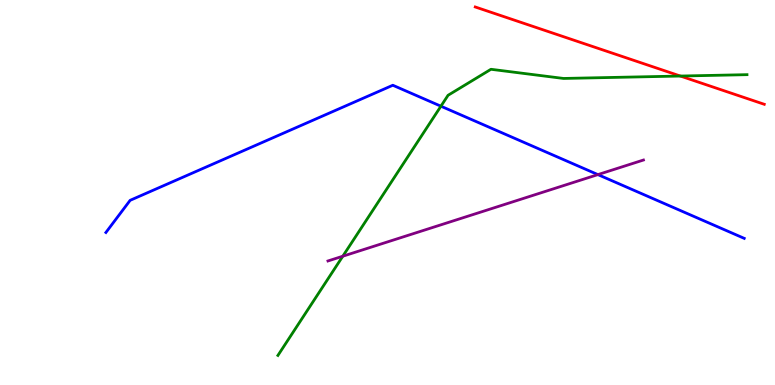[{'lines': ['blue', 'red'], 'intersections': []}, {'lines': ['green', 'red'], 'intersections': [{'x': 8.78, 'y': 8.02}]}, {'lines': ['purple', 'red'], 'intersections': []}, {'lines': ['blue', 'green'], 'intersections': [{'x': 5.69, 'y': 7.24}]}, {'lines': ['blue', 'purple'], 'intersections': [{'x': 7.71, 'y': 5.46}]}, {'lines': ['green', 'purple'], 'intersections': [{'x': 4.42, 'y': 3.35}]}]